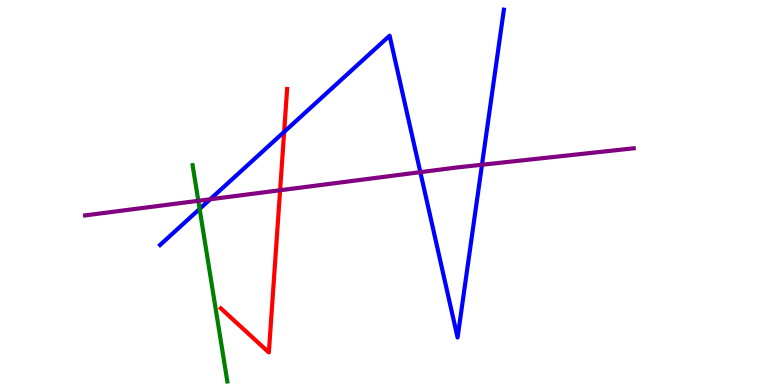[{'lines': ['blue', 'red'], 'intersections': [{'x': 3.67, 'y': 6.57}]}, {'lines': ['green', 'red'], 'intersections': []}, {'lines': ['purple', 'red'], 'intersections': [{'x': 3.61, 'y': 5.06}]}, {'lines': ['blue', 'green'], 'intersections': [{'x': 2.58, 'y': 4.57}]}, {'lines': ['blue', 'purple'], 'intersections': [{'x': 2.71, 'y': 4.82}, {'x': 5.42, 'y': 5.53}, {'x': 6.22, 'y': 5.72}]}, {'lines': ['green', 'purple'], 'intersections': [{'x': 2.56, 'y': 4.78}]}]